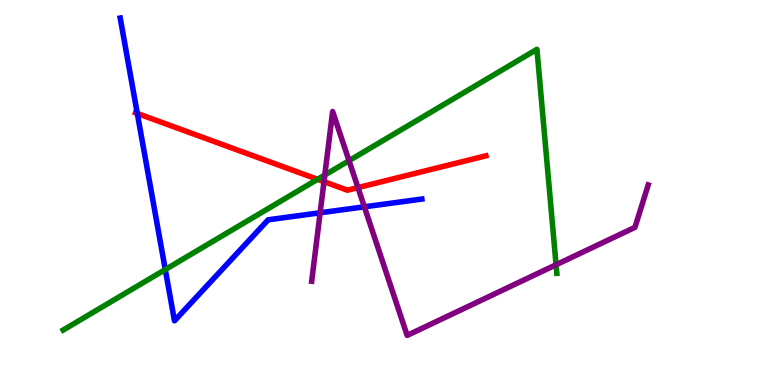[{'lines': ['blue', 'red'], 'intersections': [{'x': 1.77, 'y': 7.05}]}, {'lines': ['green', 'red'], 'intersections': [{'x': 4.1, 'y': 5.34}]}, {'lines': ['purple', 'red'], 'intersections': [{'x': 4.18, 'y': 5.28}, {'x': 4.62, 'y': 5.13}]}, {'lines': ['blue', 'green'], 'intersections': [{'x': 2.13, 'y': 3.0}]}, {'lines': ['blue', 'purple'], 'intersections': [{'x': 4.13, 'y': 4.47}, {'x': 4.7, 'y': 4.63}]}, {'lines': ['green', 'purple'], 'intersections': [{'x': 4.19, 'y': 5.45}, {'x': 4.5, 'y': 5.83}, {'x': 7.18, 'y': 3.12}]}]